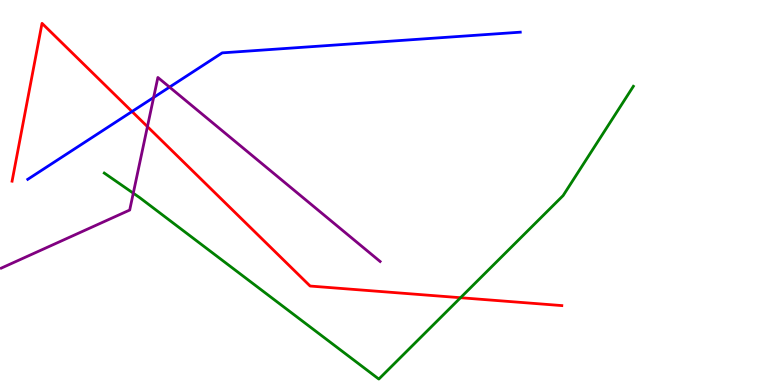[{'lines': ['blue', 'red'], 'intersections': [{'x': 1.7, 'y': 7.1}]}, {'lines': ['green', 'red'], 'intersections': [{'x': 5.94, 'y': 2.27}]}, {'lines': ['purple', 'red'], 'intersections': [{'x': 1.9, 'y': 6.71}]}, {'lines': ['blue', 'green'], 'intersections': []}, {'lines': ['blue', 'purple'], 'intersections': [{'x': 1.98, 'y': 7.47}, {'x': 2.19, 'y': 7.74}]}, {'lines': ['green', 'purple'], 'intersections': [{'x': 1.72, 'y': 4.98}]}]